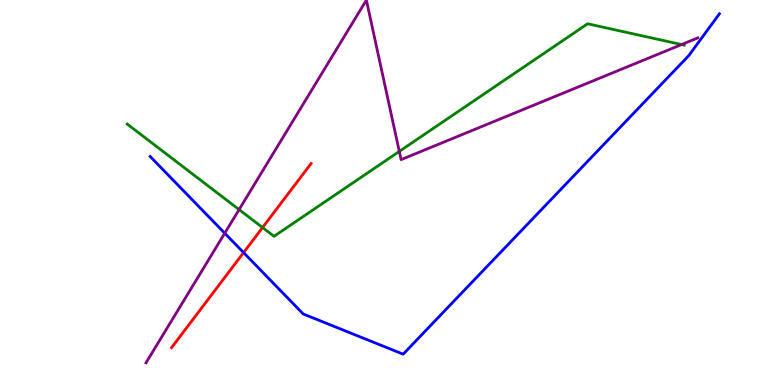[{'lines': ['blue', 'red'], 'intersections': [{'x': 3.14, 'y': 3.44}]}, {'lines': ['green', 'red'], 'intersections': [{'x': 3.39, 'y': 4.09}]}, {'lines': ['purple', 'red'], 'intersections': []}, {'lines': ['blue', 'green'], 'intersections': []}, {'lines': ['blue', 'purple'], 'intersections': [{'x': 2.9, 'y': 3.94}]}, {'lines': ['green', 'purple'], 'intersections': [{'x': 3.09, 'y': 4.56}, {'x': 5.15, 'y': 6.07}, {'x': 8.79, 'y': 8.84}]}]